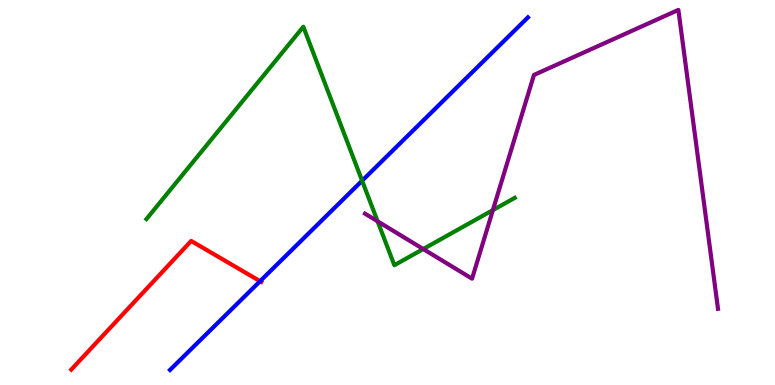[{'lines': ['blue', 'red'], 'intersections': [{'x': 3.36, 'y': 2.7}]}, {'lines': ['green', 'red'], 'intersections': []}, {'lines': ['purple', 'red'], 'intersections': []}, {'lines': ['blue', 'green'], 'intersections': [{'x': 4.67, 'y': 5.31}]}, {'lines': ['blue', 'purple'], 'intersections': []}, {'lines': ['green', 'purple'], 'intersections': [{'x': 4.87, 'y': 4.25}, {'x': 5.46, 'y': 3.53}, {'x': 6.36, 'y': 4.54}]}]